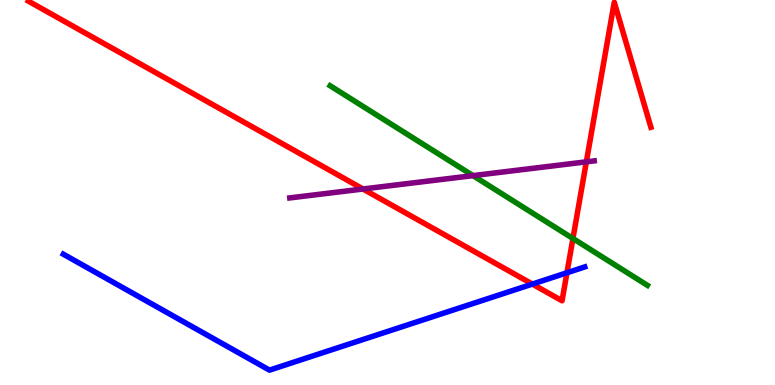[{'lines': ['blue', 'red'], 'intersections': [{'x': 6.87, 'y': 2.62}, {'x': 7.32, 'y': 2.92}]}, {'lines': ['green', 'red'], 'intersections': [{'x': 7.39, 'y': 3.81}]}, {'lines': ['purple', 'red'], 'intersections': [{'x': 4.68, 'y': 5.09}, {'x': 7.57, 'y': 5.8}]}, {'lines': ['blue', 'green'], 'intersections': []}, {'lines': ['blue', 'purple'], 'intersections': []}, {'lines': ['green', 'purple'], 'intersections': [{'x': 6.1, 'y': 5.44}]}]